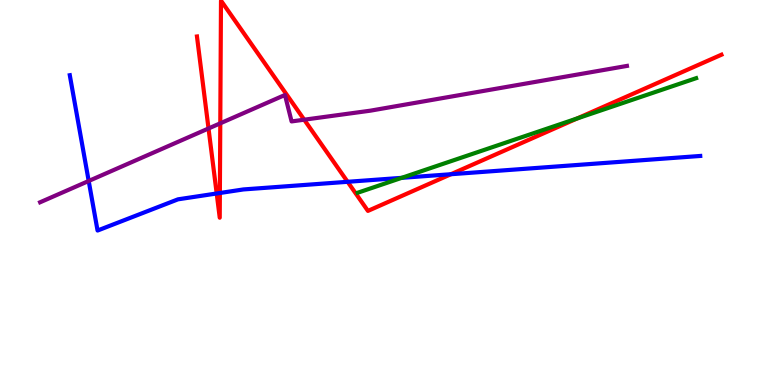[{'lines': ['blue', 'red'], 'intersections': [{'x': 2.8, 'y': 4.97}, {'x': 2.84, 'y': 4.99}, {'x': 4.49, 'y': 5.28}, {'x': 5.82, 'y': 5.47}]}, {'lines': ['green', 'red'], 'intersections': [{'x': 7.45, 'y': 6.92}]}, {'lines': ['purple', 'red'], 'intersections': [{'x': 2.69, 'y': 6.66}, {'x': 2.84, 'y': 6.8}, {'x': 3.93, 'y': 6.89}]}, {'lines': ['blue', 'green'], 'intersections': [{'x': 5.18, 'y': 5.38}]}, {'lines': ['blue', 'purple'], 'intersections': [{'x': 1.14, 'y': 5.3}]}, {'lines': ['green', 'purple'], 'intersections': []}]